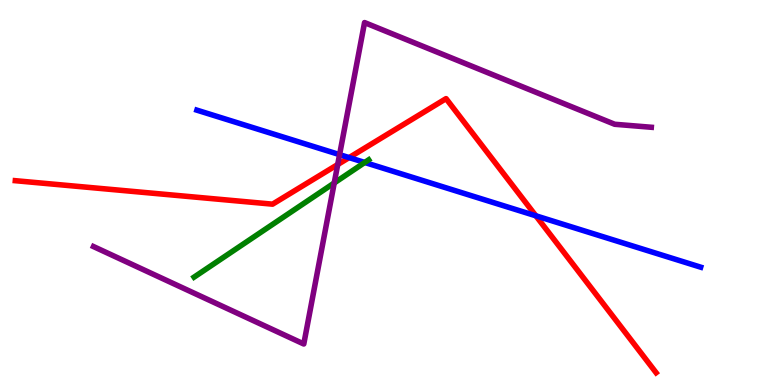[{'lines': ['blue', 'red'], 'intersections': [{'x': 4.5, 'y': 5.91}, {'x': 6.91, 'y': 4.39}]}, {'lines': ['green', 'red'], 'intersections': []}, {'lines': ['purple', 'red'], 'intersections': [{'x': 4.36, 'y': 5.73}]}, {'lines': ['blue', 'green'], 'intersections': [{'x': 4.71, 'y': 5.78}]}, {'lines': ['blue', 'purple'], 'intersections': [{'x': 4.38, 'y': 5.98}]}, {'lines': ['green', 'purple'], 'intersections': [{'x': 4.31, 'y': 5.25}]}]